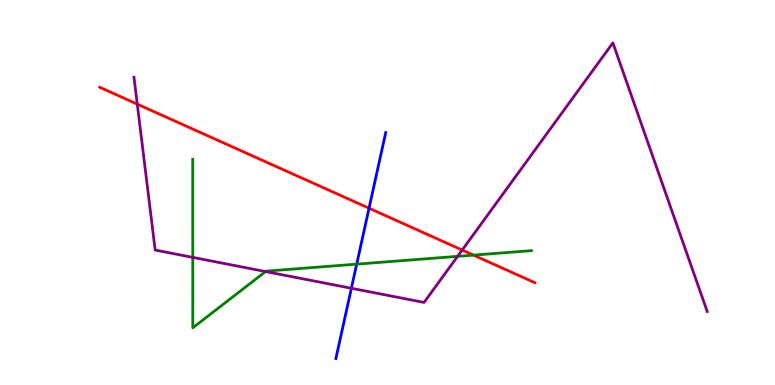[{'lines': ['blue', 'red'], 'intersections': [{'x': 4.76, 'y': 4.59}]}, {'lines': ['green', 'red'], 'intersections': [{'x': 6.11, 'y': 3.37}]}, {'lines': ['purple', 'red'], 'intersections': [{'x': 1.77, 'y': 7.3}, {'x': 5.96, 'y': 3.51}]}, {'lines': ['blue', 'green'], 'intersections': [{'x': 4.6, 'y': 3.14}]}, {'lines': ['blue', 'purple'], 'intersections': [{'x': 4.53, 'y': 2.51}]}, {'lines': ['green', 'purple'], 'intersections': [{'x': 2.49, 'y': 3.31}, {'x': 3.43, 'y': 2.95}, {'x': 5.9, 'y': 3.34}]}]